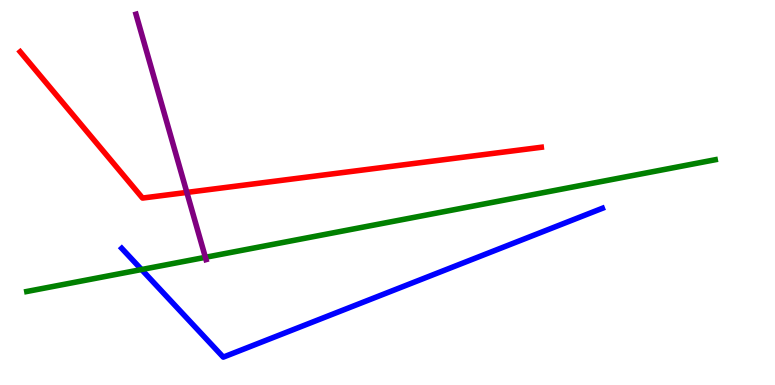[{'lines': ['blue', 'red'], 'intersections': []}, {'lines': ['green', 'red'], 'intersections': []}, {'lines': ['purple', 'red'], 'intersections': [{'x': 2.41, 'y': 5.0}]}, {'lines': ['blue', 'green'], 'intersections': [{'x': 1.83, 'y': 3.0}]}, {'lines': ['blue', 'purple'], 'intersections': []}, {'lines': ['green', 'purple'], 'intersections': [{'x': 2.65, 'y': 3.32}]}]